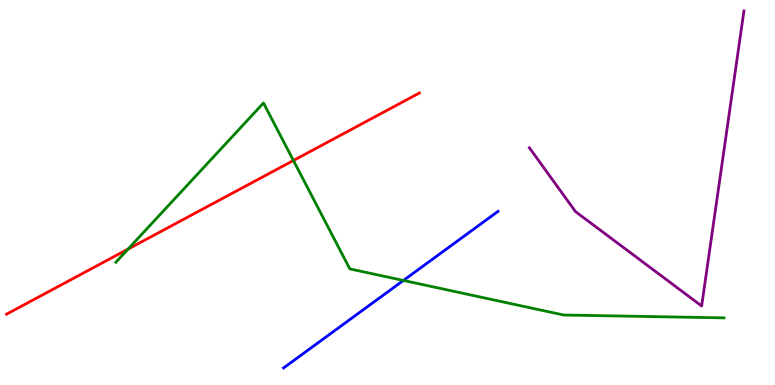[{'lines': ['blue', 'red'], 'intersections': []}, {'lines': ['green', 'red'], 'intersections': [{'x': 1.65, 'y': 3.53}, {'x': 3.79, 'y': 5.83}]}, {'lines': ['purple', 'red'], 'intersections': []}, {'lines': ['blue', 'green'], 'intersections': [{'x': 5.21, 'y': 2.72}]}, {'lines': ['blue', 'purple'], 'intersections': []}, {'lines': ['green', 'purple'], 'intersections': []}]